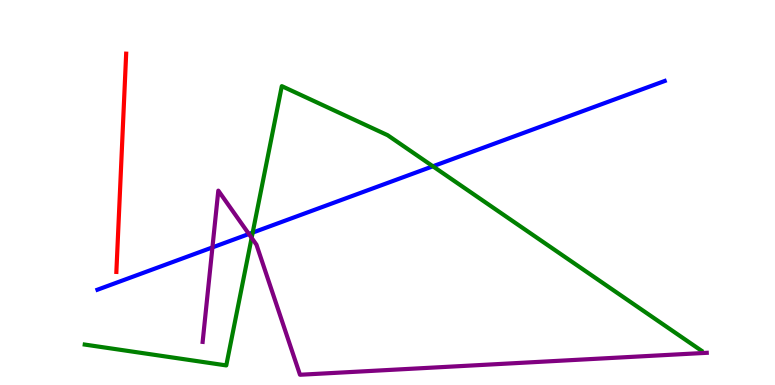[{'lines': ['blue', 'red'], 'intersections': []}, {'lines': ['green', 'red'], 'intersections': []}, {'lines': ['purple', 'red'], 'intersections': []}, {'lines': ['blue', 'green'], 'intersections': [{'x': 3.26, 'y': 3.96}, {'x': 5.59, 'y': 5.68}]}, {'lines': ['blue', 'purple'], 'intersections': [{'x': 2.74, 'y': 3.57}, {'x': 3.21, 'y': 3.92}]}, {'lines': ['green', 'purple'], 'intersections': [{'x': 3.25, 'y': 3.82}]}]